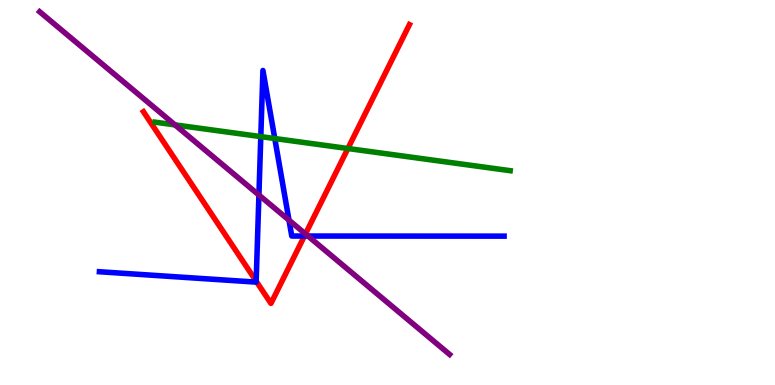[{'lines': ['blue', 'red'], 'intersections': [{'x': 3.31, 'y': 2.7}, {'x': 3.93, 'y': 3.87}]}, {'lines': ['green', 'red'], 'intersections': [{'x': 4.49, 'y': 6.14}]}, {'lines': ['purple', 'red'], 'intersections': [{'x': 3.94, 'y': 3.92}]}, {'lines': ['blue', 'green'], 'intersections': [{'x': 3.37, 'y': 6.45}, {'x': 3.55, 'y': 6.4}]}, {'lines': ['blue', 'purple'], 'intersections': [{'x': 3.34, 'y': 4.93}, {'x': 3.73, 'y': 4.28}, {'x': 3.97, 'y': 3.87}]}, {'lines': ['green', 'purple'], 'intersections': [{'x': 2.26, 'y': 6.76}]}]